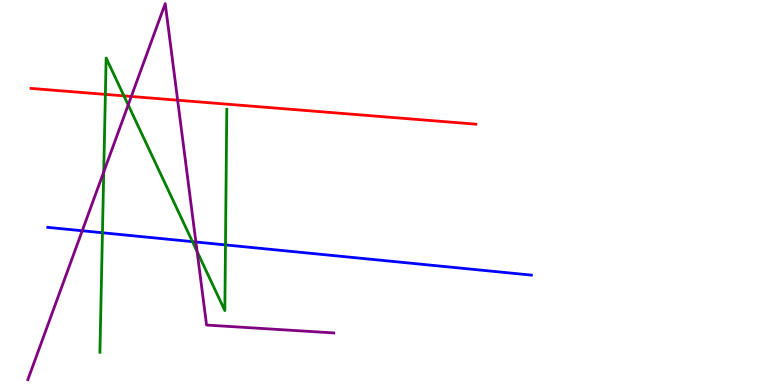[{'lines': ['blue', 'red'], 'intersections': []}, {'lines': ['green', 'red'], 'intersections': [{'x': 1.36, 'y': 7.55}, {'x': 1.6, 'y': 7.51}]}, {'lines': ['purple', 'red'], 'intersections': [{'x': 1.69, 'y': 7.49}, {'x': 2.29, 'y': 7.4}]}, {'lines': ['blue', 'green'], 'intersections': [{'x': 1.32, 'y': 3.95}, {'x': 2.48, 'y': 3.72}, {'x': 2.91, 'y': 3.64}]}, {'lines': ['blue', 'purple'], 'intersections': [{'x': 1.06, 'y': 4.01}, {'x': 2.53, 'y': 3.71}]}, {'lines': ['green', 'purple'], 'intersections': [{'x': 1.34, 'y': 5.53}, {'x': 1.65, 'y': 7.27}, {'x': 2.54, 'y': 3.46}]}]